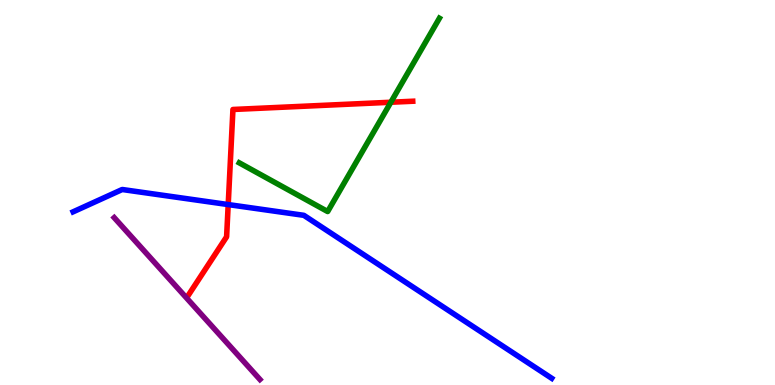[{'lines': ['blue', 'red'], 'intersections': [{'x': 2.94, 'y': 4.69}]}, {'lines': ['green', 'red'], 'intersections': [{'x': 5.04, 'y': 7.34}]}, {'lines': ['purple', 'red'], 'intersections': []}, {'lines': ['blue', 'green'], 'intersections': []}, {'lines': ['blue', 'purple'], 'intersections': []}, {'lines': ['green', 'purple'], 'intersections': []}]